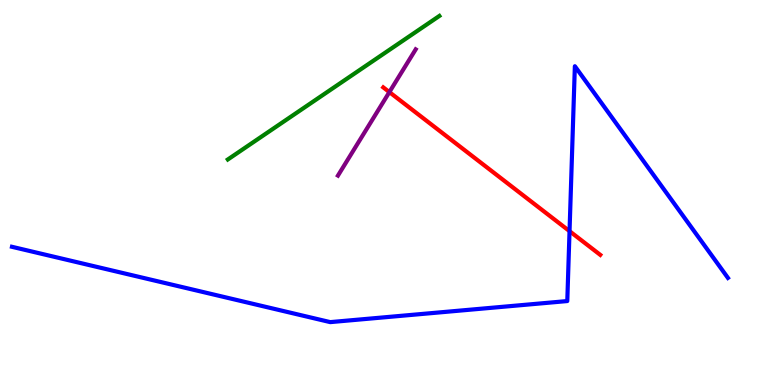[{'lines': ['blue', 'red'], 'intersections': [{'x': 7.35, 'y': 4.0}]}, {'lines': ['green', 'red'], 'intersections': []}, {'lines': ['purple', 'red'], 'intersections': [{'x': 5.02, 'y': 7.61}]}, {'lines': ['blue', 'green'], 'intersections': []}, {'lines': ['blue', 'purple'], 'intersections': []}, {'lines': ['green', 'purple'], 'intersections': []}]